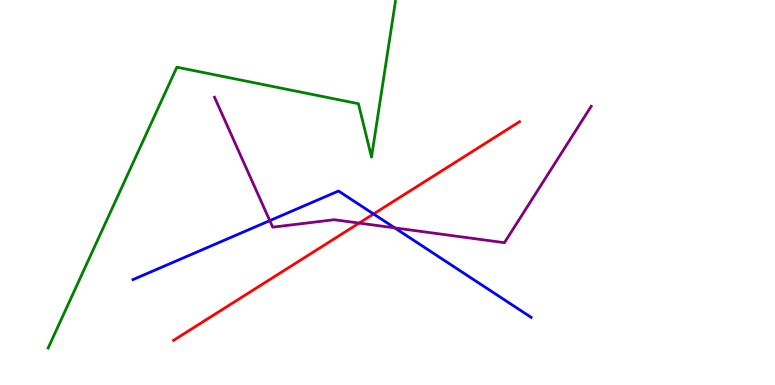[{'lines': ['blue', 'red'], 'intersections': [{'x': 4.82, 'y': 4.44}]}, {'lines': ['green', 'red'], 'intersections': []}, {'lines': ['purple', 'red'], 'intersections': [{'x': 4.63, 'y': 4.21}]}, {'lines': ['blue', 'green'], 'intersections': []}, {'lines': ['blue', 'purple'], 'intersections': [{'x': 3.48, 'y': 4.27}, {'x': 5.09, 'y': 4.08}]}, {'lines': ['green', 'purple'], 'intersections': []}]